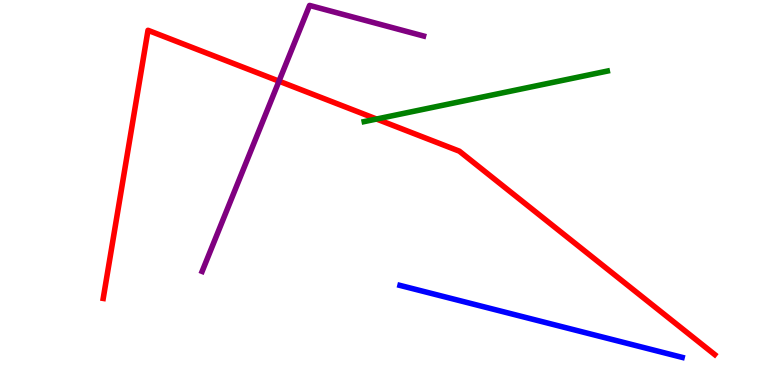[{'lines': ['blue', 'red'], 'intersections': []}, {'lines': ['green', 'red'], 'intersections': [{'x': 4.86, 'y': 6.91}]}, {'lines': ['purple', 'red'], 'intersections': [{'x': 3.6, 'y': 7.89}]}, {'lines': ['blue', 'green'], 'intersections': []}, {'lines': ['blue', 'purple'], 'intersections': []}, {'lines': ['green', 'purple'], 'intersections': []}]